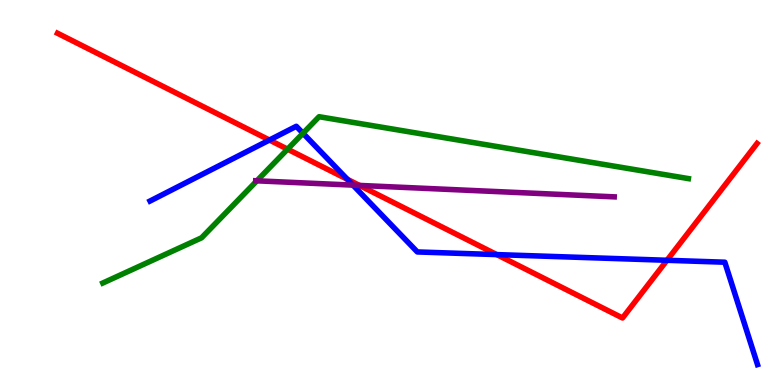[{'lines': ['blue', 'red'], 'intersections': [{'x': 3.48, 'y': 6.36}, {'x': 4.48, 'y': 5.34}, {'x': 6.41, 'y': 3.39}, {'x': 8.61, 'y': 3.24}]}, {'lines': ['green', 'red'], 'intersections': [{'x': 3.71, 'y': 6.13}]}, {'lines': ['purple', 'red'], 'intersections': [{'x': 4.64, 'y': 5.18}]}, {'lines': ['blue', 'green'], 'intersections': [{'x': 3.91, 'y': 6.54}]}, {'lines': ['blue', 'purple'], 'intersections': [{'x': 4.55, 'y': 5.19}]}, {'lines': ['green', 'purple'], 'intersections': [{'x': 3.31, 'y': 5.3}]}]